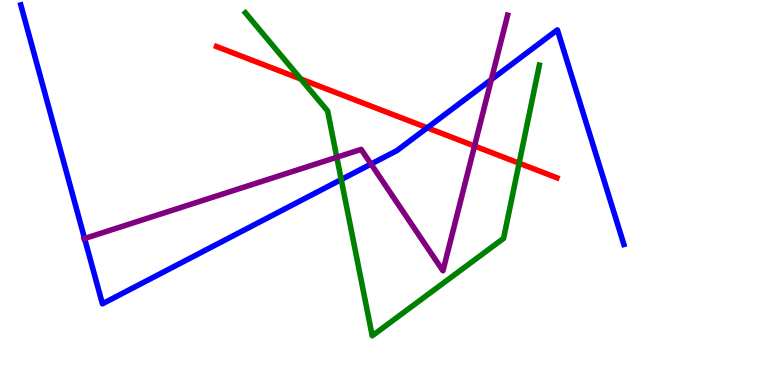[{'lines': ['blue', 'red'], 'intersections': [{'x': 5.51, 'y': 6.68}]}, {'lines': ['green', 'red'], 'intersections': [{'x': 3.88, 'y': 7.95}, {'x': 6.7, 'y': 5.76}]}, {'lines': ['purple', 'red'], 'intersections': [{'x': 6.12, 'y': 6.21}]}, {'lines': ['blue', 'green'], 'intersections': [{'x': 4.4, 'y': 5.34}]}, {'lines': ['blue', 'purple'], 'intersections': [{'x': 1.09, 'y': 3.8}, {'x': 4.79, 'y': 5.74}, {'x': 6.34, 'y': 7.93}]}, {'lines': ['green', 'purple'], 'intersections': [{'x': 4.35, 'y': 5.92}]}]